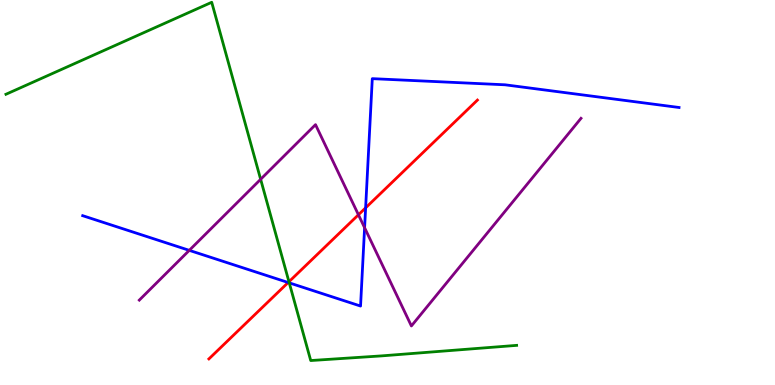[{'lines': ['blue', 'red'], 'intersections': [{'x': 3.72, 'y': 2.66}, {'x': 4.72, 'y': 4.6}]}, {'lines': ['green', 'red'], 'intersections': [{'x': 3.73, 'y': 2.68}]}, {'lines': ['purple', 'red'], 'intersections': [{'x': 4.63, 'y': 4.42}]}, {'lines': ['blue', 'green'], 'intersections': [{'x': 3.73, 'y': 2.65}]}, {'lines': ['blue', 'purple'], 'intersections': [{'x': 2.44, 'y': 3.5}, {'x': 4.7, 'y': 4.09}]}, {'lines': ['green', 'purple'], 'intersections': [{'x': 3.36, 'y': 5.34}]}]